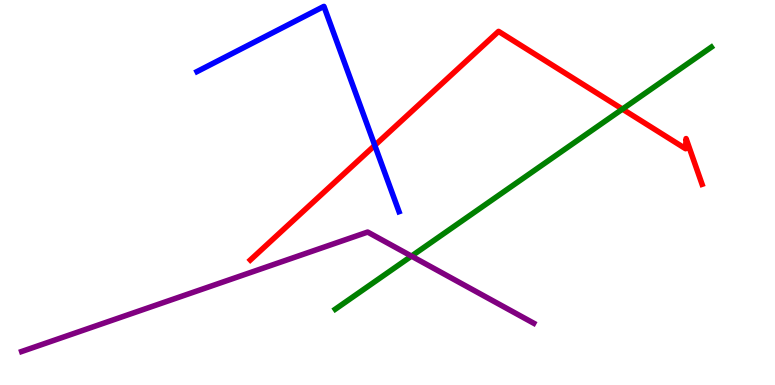[{'lines': ['blue', 'red'], 'intersections': [{'x': 4.84, 'y': 6.22}]}, {'lines': ['green', 'red'], 'intersections': [{'x': 8.03, 'y': 7.17}]}, {'lines': ['purple', 'red'], 'intersections': []}, {'lines': ['blue', 'green'], 'intersections': []}, {'lines': ['blue', 'purple'], 'intersections': []}, {'lines': ['green', 'purple'], 'intersections': [{'x': 5.31, 'y': 3.35}]}]